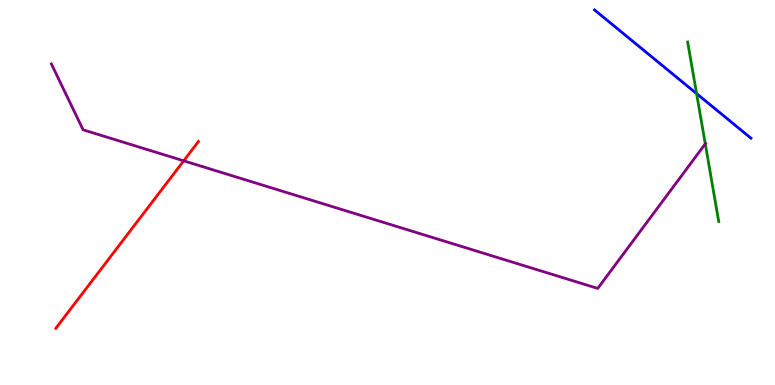[{'lines': ['blue', 'red'], 'intersections': []}, {'lines': ['green', 'red'], 'intersections': []}, {'lines': ['purple', 'red'], 'intersections': [{'x': 2.37, 'y': 5.82}]}, {'lines': ['blue', 'green'], 'intersections': [{'x': 8.99, 'y': 7.57}]}, {'lines': ['blue', 'purple'], 'intersections': []}, {'lines': ['green', 'purple'], 'intersections': [{'x': 9.1, 'y': 6.26}]}]